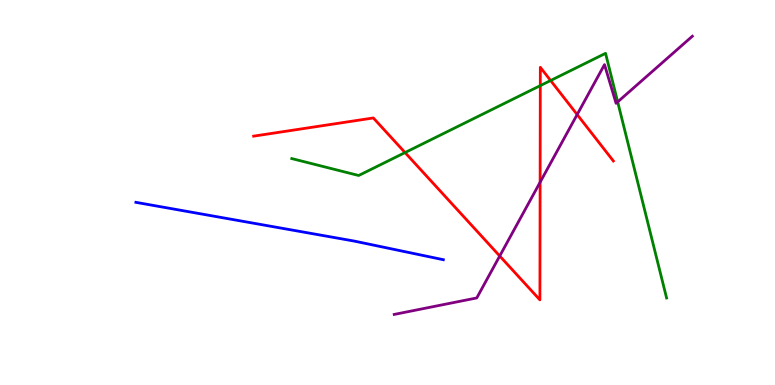[{'lines': ['blue', 'red'], 'intersections': []}, {'lines': ['green', 'red'], 'intersections': [{'x': 5.23, 'y': 6.04}, {'x': 6.97, 'y': 7.78}, {'x': 7.1, 'y': 7.91}]}, {'lines': ['purple', 'red'], 'intersections': [{'x': 6.45, 'y': 3.35}, {'x': 6.97, 'y': 5.27}, {'x': 7.45, 'y': 7.02}]}, {'lines': ['blue', 'green'], 'intersections': []}, {'lines': ['blue', 'purple'], 'intersections': []}, {'lines': ['green', 'purple'], 'intersections': [{'x': 7.97, 'y': 7.35}]}]